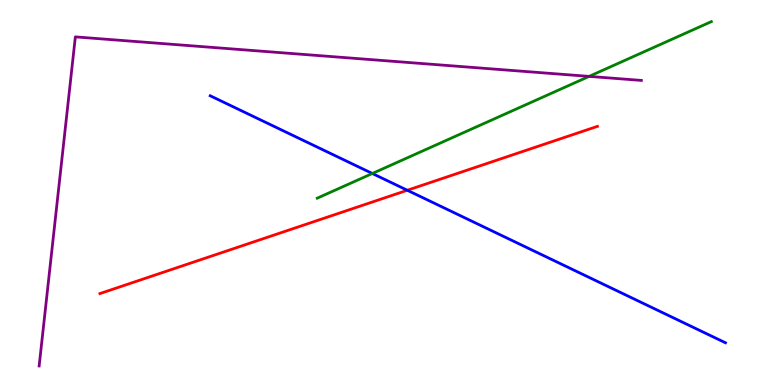[{'lines': ['blue', 'red'], 'intersections': [{'x': 5.26, 'y': 5.06}]}, {'lines': ['green', 'red'], 'intersections': []}, {'lines': ['purple', 'red'], 'intersections': []}, {'lines': ['blue', 'green'], 'intersections': [{'x': 4.8, 'y': 5.49}]}, {'lines': ['blue', 'purple'], 'intersections': []}, {'lines': ['green', 'purple'], 'intersections': [{'x': 7.6, 'y': 8.02}]}]